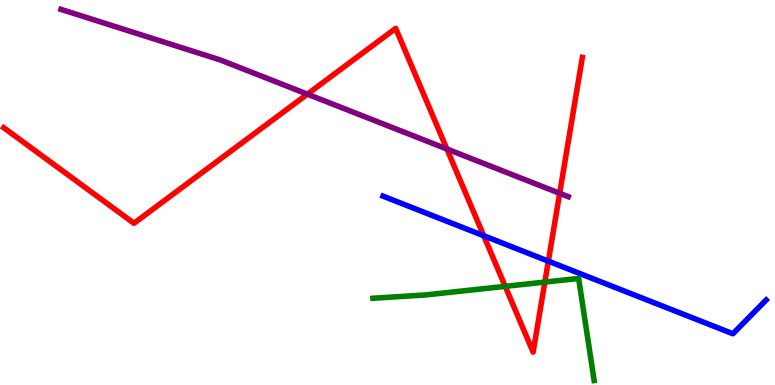[{'lines': ['blue', 'red'], 'intersections': [{'x': 6.24, 'y': 3.88}, {'x': 7.08, 'y': 3.22}]}, {'lines': ['green', 'red'], 'intersections': [{'x': 6.52, 'y': 2.56}, {'x': 7.03, 'y': 2.67}]}, {'lines': ['purple', 'red'], 'intersections': [{'x': 3.97, 'y': 7.55}, {'x': 5.77, 'y': 6.13}, {'x': 7.22, 'y': 4.98}]}, {'lines': ['blue', 'green'], 'intersections': []}, {'lines': ['blue', 'purple'], 'intersections': []}, {'lines': ['green', 'purple'], 'intersections': []}]